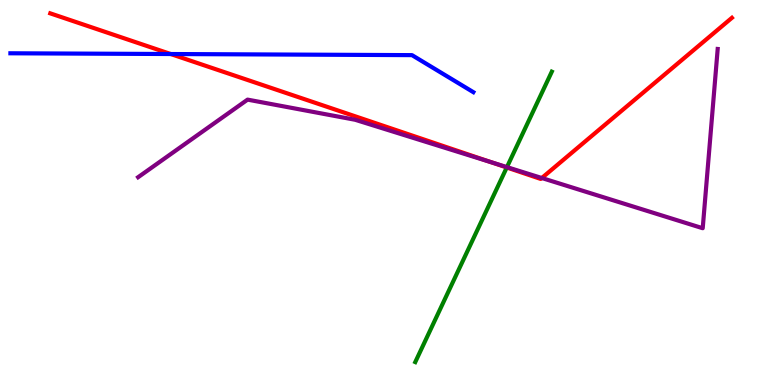[{'lines': ['blue', 'red'], 'intersections': [{'x': 2.2, 'y': 8.6}]}, {'lines': ['green', 'red'], 'intersections': [{'x': 6.54, 'y': 5.65}]}, {'lines': ['purple', 'red'], 'intersections': [{'x': 6.34, 'y': 5.79}, {'x': 6.99, 'y': 5.38}]}, {'lines': ['blue', 'green'], 'intersections': []}, {'lines': ['blue', 'purple'], 'intersections': []}, {'lines': ['green', 'purple'], 'intersections': [{'x': 6.54, 'y': 5.66}]}]